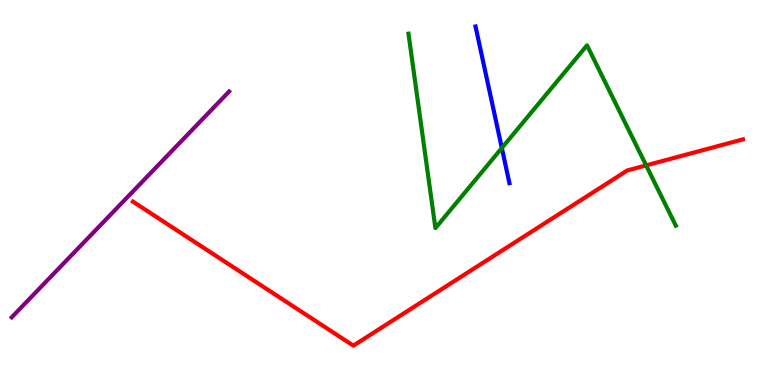[{'lines': ['blue', 'red'], 'intersections': []}, {'lines': ['green', 'red'], 'intersections': [{'x': 8.34, 'y': 5.7}]}, {'lines': ['purple', 'red'], 'intersections': []}, {'lines': ['blue', 'green'], 'intersections': [{'x': 6.48, 'y': 6.16}]}, {'lines': ['blue', 'purple'], 'intersections': []}, {'lines': ['green', 'purple'], 'intersections': []}]